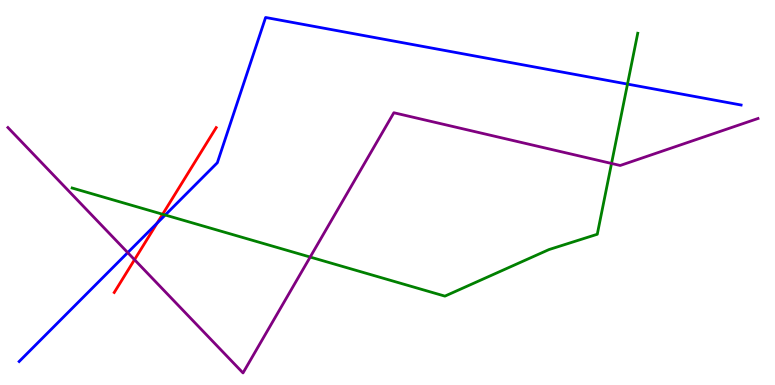[{'lines': ['blue', 'red'], 'intersections': [{'x': 2.03, 'y': 4.2}]}, {'lines': ['green', 'red'], 'intersections': [{'x': 2.1, 'y': 4.43}]}, {'lines': ['purple', 'red'], 'intersections': [{'x': 1.74, 'y': 3.25}]}, {'lines': ['blue', 'green'], 'intersections': [{'x': 2.13, 'y': 4.42}, {'x': 8.1, 'y': 7.82}]}, {'lines': ['blue', 'purple'], 'intersections': [{'x': 1.65, 'y': 3.44}]}, {'lines': ['green', 'purple'], 'intersections': [{'x': 4.0, 'y': 3.32}, {'x': 7.89, 'y': 5.75}]}]